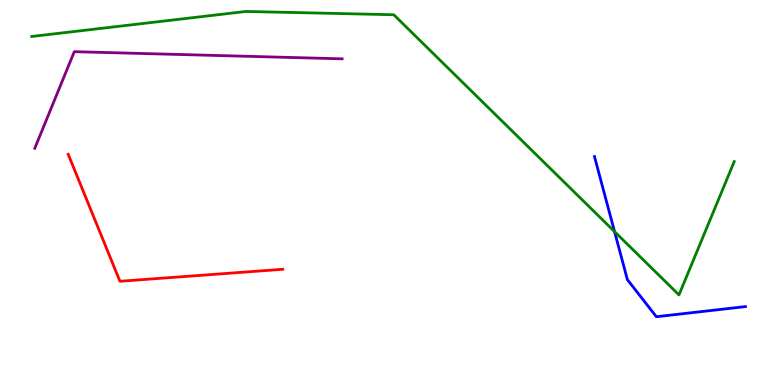[{'lines': ['blue', 'red'], 'intersections': []}, {'lines': ['green', 'red'], 'intersections': []}, {'lines': ['purple', 'red'], 'intersections': []}, {'lines': ['blue', 'green'], 'intersections': [{'x': 7.93, 'y': 3.98}]}, {'lines': ['blue', 'purple'], 'intersections': []}, {'lines': ['green', 'purple'], 'intersections': []}]